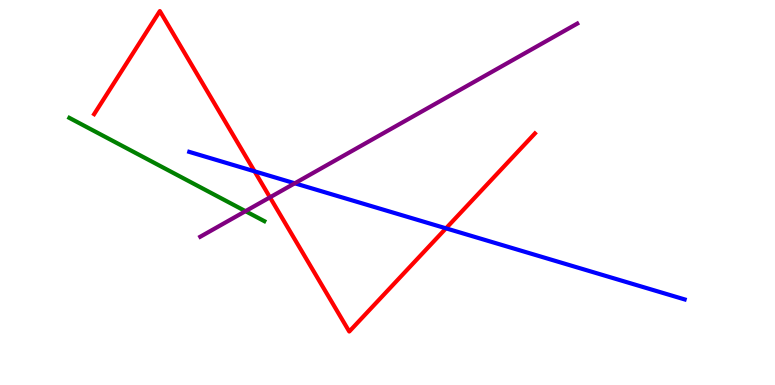[{'lines': ['blue', 'red'], 'intersections': [{'x': 3.28, 'y': 5.55}, {'x': 5.75, 'y': 4.07}]}, {'lines': ['green', 'red'], 'intersections': []}, {'lines': ['purple', 'red'], 'intersections': [{'x': 3.48, 'y': 4.87}]}, {'lines': ['blue', 'green'], 'intersections': []}, {'lines': ['blue', 'purple'], 'intersections': [{'x': 3.8, 'y': 5.24}]}, {'lines': ['green', 'purple'], 'intersections': [{'x': 3.17, 'y': 4.52}]}]